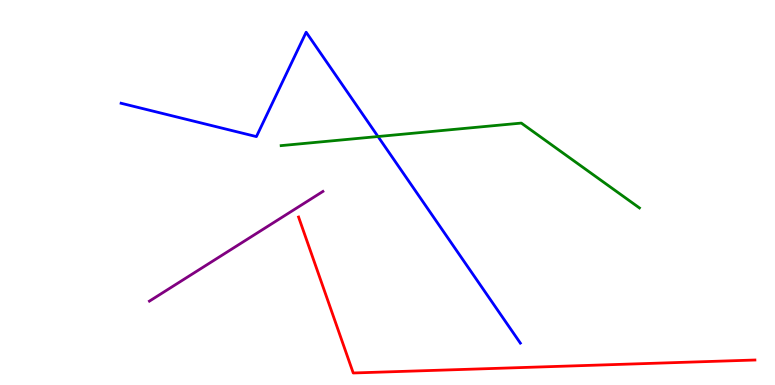[{'lines': ['blue', 'red'], 'intersections': []}, {'lines': ['green', 'red'], 'intersections': []}, {'lines': ['purple', 'red'], 'intersections': []}, {'lines': ['blue', 'green'], 'intersections': [{'x': 4.88, 'y': 6.45}]}, {'lines': ['blue', 'purple'], 'intersections': []}, {'lines': ['green', 'purple'], 'intersections': []}]